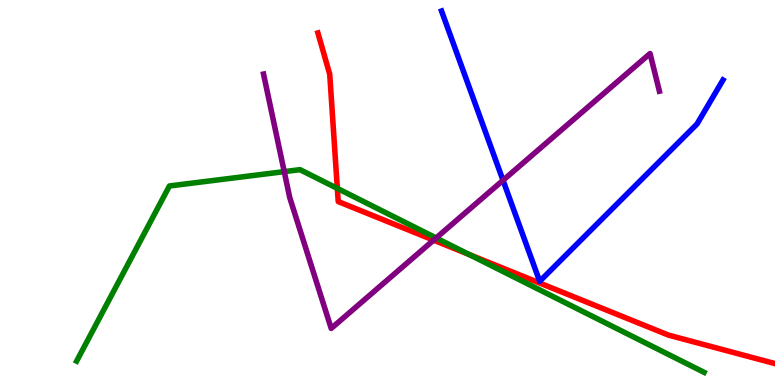[{'lines': ['blue', 'red'], 'intersections': []}, {'lines': ['green', 'red'], 'intersections': [{'x': 4.35, 'y': 5.11}, {'x': 6.05, 'y': 3.39}]}, {'lines': ['purple', 'red'], 'intersections': [{'x': 5.59, 'y': 3.76}]}, {'lines': ['blue', 'green'], 'intersections': []}, {'lines': ['blue', 'purple'], 'intersections': [{'x': 6.49, 'y': 5.32}]}, {'lines': ['green', 'purple'], 'intersections': [{'x': 3.67, 'y': 5.54}, {'x': 5.63, 'y': 3.82}]}]